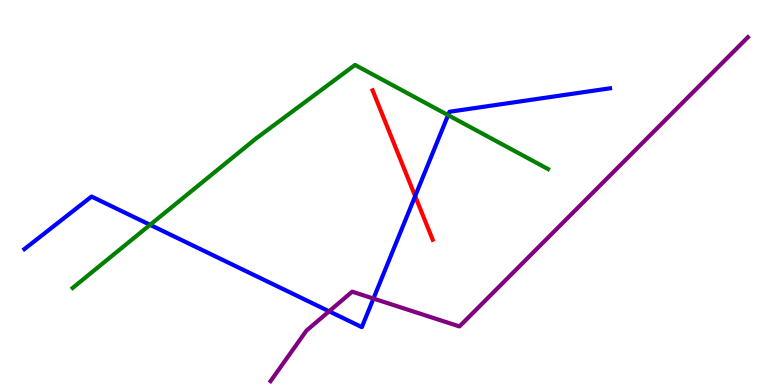[{'lines': ['blue', 'red'], 'intersections': [{'x': 5.36, 'y': 4.91}]}, {'lines': ['green', 'red'], 'intersections': []}, {'lines': ['purple', 'red'], 'intersections': []}, {'lines': ['blue', 'green'], 'intersections': [{'x': 1.94, 'y': 4.16}, {'x': 5.78, 'y': 7.01}]}, {'lines': ['blue', 'purple'], 'intersections': [{'x': 4.25, 'y': 1.91}, {'x': 4.82, 'y': 2.25}]}, {'lines': ['green', 'purple'], 'intersections': []}]